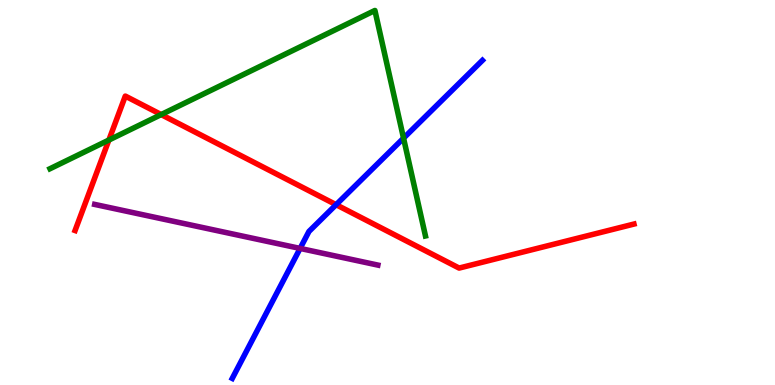[{'lines': ['blue', 'red'], 'intersections': [{'x': 4.34, 'y': 4.68}]}, {'lines': ['green', 'red'], 'intersections': [{'x': 1.4, 'y': 6.36}, {'x': 2.08, 'y': 7.02}]}, {'lines': ['purple', 'red'], 'intersections': []}, {'lines': ['blue', 'green'], 'intersections': [{'x': 5.21, 'y': 6.41}]}, {'lines': ['blue', 'purple'], 'intersections': [{'x': 3.87, 'y': 3.55}]}, {'lines': ['green', 'purple'], 'intersections': []}]